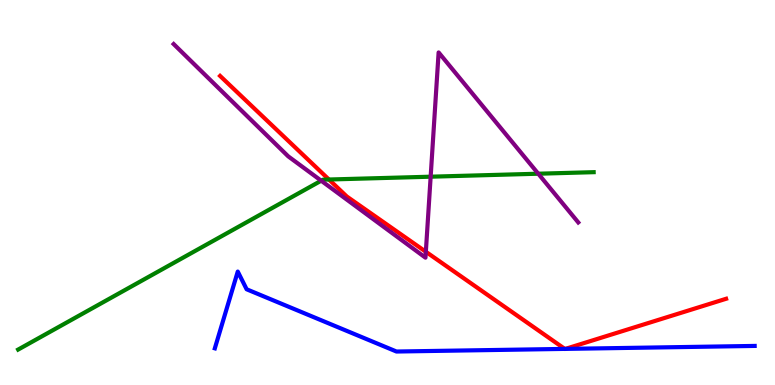[{'lines': ['blue', 'red'], 'intersections': [{'x': 7.29, 'y': 0.938}, {'x': 7.3, 'y': 0.938}]}, {'lines': ['green', 'red'], 'intersections': [{'x': 4.24, 'y': 5.34}]}, {'lines': ['purple', 'red'], 'intersections': [{'x': 5.49, 'y': 3.46}]}, {'lines': ['blue', 'green'], 'intersections': []}, {'lines': ['blue', 'purple'], 'intersections': []}, {'lines': ['green', 'purple'], 'intersections': [{'x': 4.14, 'y': 5.31}, {'x': 5.56, 'y': 5.41}, {'x': 6.95, 'y': 5.49}]}]